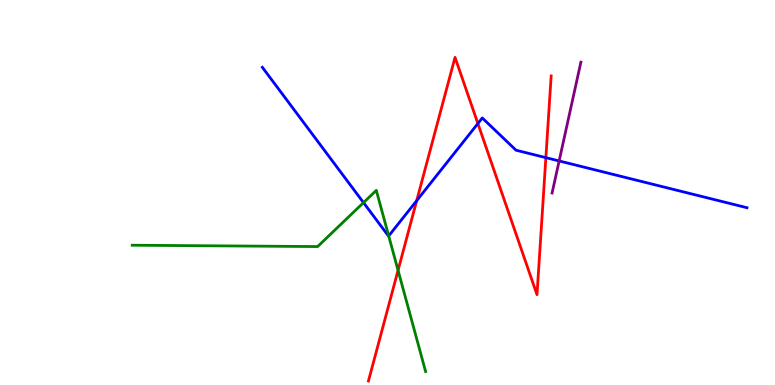[{'lines': ['blue', 'red'], 'intersections': [{'x': 5.38, 'y': 4.79}, {'x': 6.17, 'y': 6.79}, {'x': 7.04, 'y': 5.91}]}, {'lines': ['green', 'red'], 'intersections': [{'x': 5.14, 'y': 2.98}]}, {'lines': ['purple', 'red'], 'intersections': []}, {'lines': ['blue', 'green'], 'intersections': [{'x': 4.69, 'y': 4.74}, {'x': 5.02, 'y': 3.87}]}, {'lines': ['blue', 'purple'], 'intersections': [{'x': 7.21, 'y': 5.82}]}, {'lines': ['green', 'purple'], 'intersections': []}]